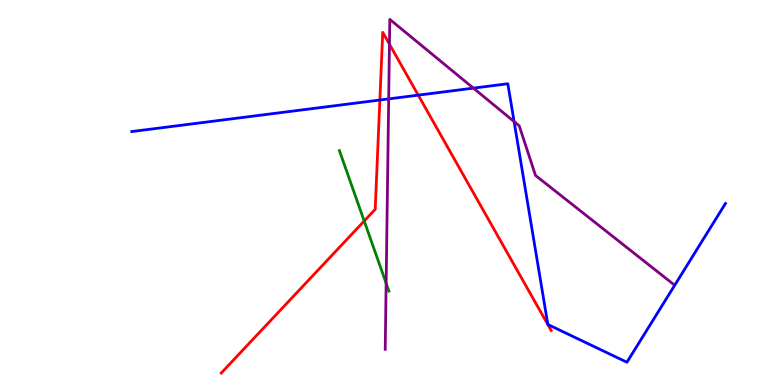[{'lines': ['blue', 'red'], 'intersections': [{'x': 4.9, 'y': 7.4}, {'x': 5.4, 'y': 7.53}]}, {'lines': ['green', 'red'], 'intersections': [{'x': 4.7, 'y': 4.26}]}, {'lines': ['purple', 'red'], 'intersections': [{'x': 5.03, 'y': 8.85}]}, {'lines': ['blue', 'green'], 'intersections': []}, {'lines': ['blue', 'purple'], 'intersections': [{'x': 5.02, 'y': 7.43}, {'x': 6.11, 'y': 7.71}, {'x': 6.63, 'y': 6.84}]}, {'lines': ['green', 'purple'], 'intersections': [{'x': 4.98, 'y': 2.64}]}]